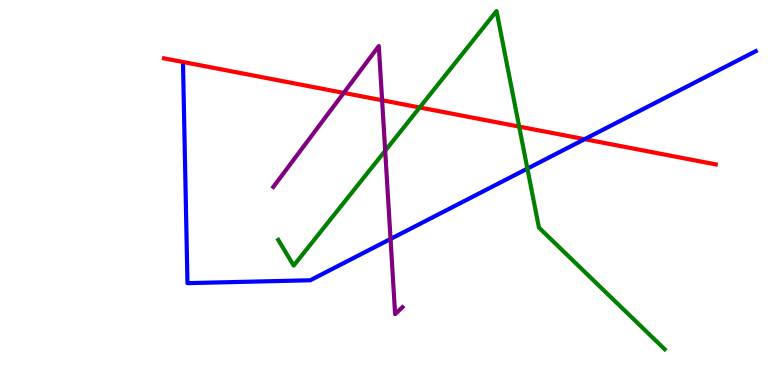[{'lines': ['blue', 'red'], 'intersections': [{'x': 7.54, 'y': 6.38}]}, {'lines': ['green', 'red'], 'intersections': [{'x': 5.42, 'y': 7.21}, {'x': 6.7, 'y': 6.71}]}, {'lines': ['purple', 'red'], 'intersections': [{'x': 4.44, 'y': 7.59}, {'x': 4.93, 'y': 7.4}]}, {'lines': ['blue', 'green'], 'intersections': [{'x': 6.81, 'y': 5.62}]}, {'lines': ['blue', 'purple'], 'intersections': [{'x': 5.04, 'y': 3.79}]}, {'lines': ['green', 'purple'], 'intersections': [{'x': 4.97, 'y': 6.08}]}]